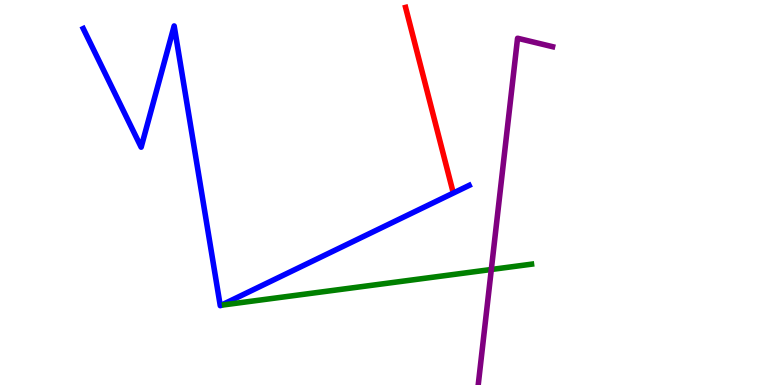[{'lines': ['blue', 'red'], 'intersections': []}, {'lines': ['green', 'red'], 'intersections': []}, {'lines': ['purple', 'red'], 'intersections': []}, {'lines': ['blue', 'green'], 'intersections': []}, {'lines': ['blue', 'purple'], 'intersections': []}, {'lines': ['green', 'purple'], 'intersections': [{'x': 6.34, 'y': 3.0}]}]